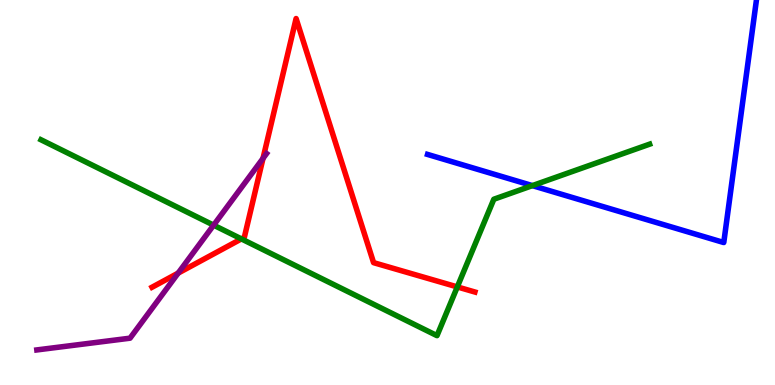[{'lines': ['blue', 'red'], 'intersections': []}, {'lines': ['green', 'red'], 'intersections': [{'x': 3.11, 'y': 3.79}, {'x': 5.9, 'y': 2.55}]}, {'lines': ['purple', 'red'], 'intersections': [{'x': 2.3, 'y': 2.91}, {'x': 3.39, 'y': 5.89}]}, {'lines': ['blue', 'green'], 'intersections': [{'x': 6.87, 'y': 5.18}]}, {'lines': ['blue', 'purple'], 'intersections': []}, {'lines': ['green', 'purple'], 'intersections': [{'x': 2.76, 'y': 4.15}]}]